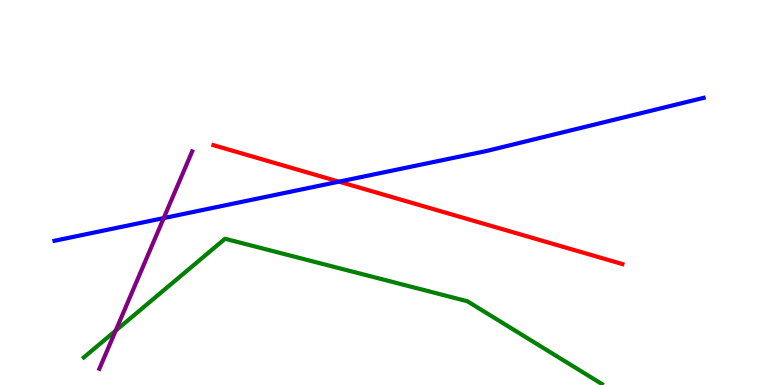[{'lines': ['blue', 'red'], 'intersections': [{'x': 4.37, 'y': 5.28}]}, {'lines': ['green', 'red'], 'intersections': []}, {'lines': ['purple', 'red'], 'intersections': []}, {'lines': ['blue', 'green'], 'intersections': []}, {'lines': ['blue', 'purple'], 'intersections': [{'x': 2.11, 'y': 4.34}]}, {'lines': ['green', 'purple'], 'intersections': [{'x': 1.49, 'y': 1.41}]}]